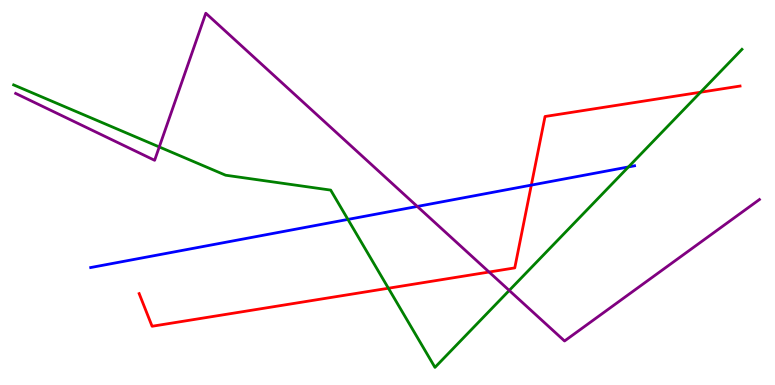[{'lines': ['blue', 'red'], 'intersections': [{'x': 6.86, 'y': 5.19}]}, {'lines': ['green', 'red'], 'intersections': [{'x': 5.01, 'y': 2.51}, {'x': 9.04, 'y': 7.6}]}, {'lines': ['purple', 'red'], 'intersections': [{'x': 6.31, 'y': 2.93}]}, {'lines': ['blue', 'green'], 'intersections': [{'x': 4.49, 'y': 4.3}, {'x': 8.11, 'y': 5.66}]}, {'lines': ['blue', 'purple'], 'intersections': [{'x': 5.38, 'y': 4.64}]}, {'lines': ['green', 'purple'], 'intersections': [{'x': 2.06, 'y': 6.18}, {'x': 6.57, 'y': 2.46}]}]